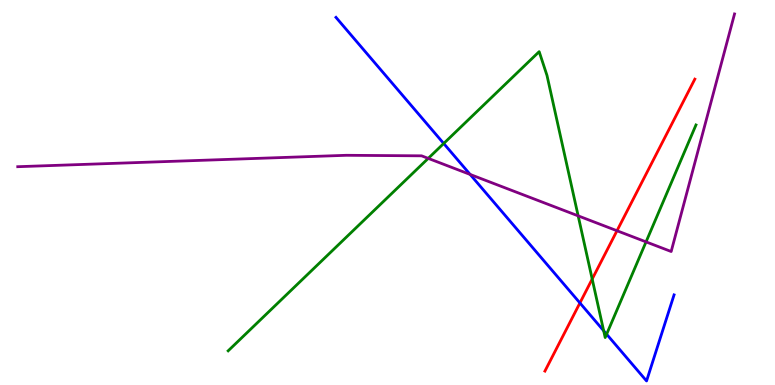[{'lines': ['blue', 'red'], 'intersections': [{'x': 7.48, 'y': 2.13}]}, {'lines': ['green', 'red'], 'intersections': [{'x': 7.64, 'y': 2.75}]}, {'lines': ['purple', 'red'], 'intersections': [{'x': 7.96, 'y': 4.01}]}, {'lines': ['blue', 'green'], 'intersections': [{'x': 5.73, 'y': 6.27}, {'x': 7.79, 'y': 1.41}, {'x': 7.83, 'y': 1.32}]}, {'lines': ['blue', 'purple'], 'intersections': [{'x': 6.07, 'y': 5.47}]}, {'lines': ['green', 'purple'], 'intersections': [{'x': 5.53, 'y': 5.89}, {'x': 7.46, 'y': 4.39}, {'x': 8.34, 'y': 3.72}]}]